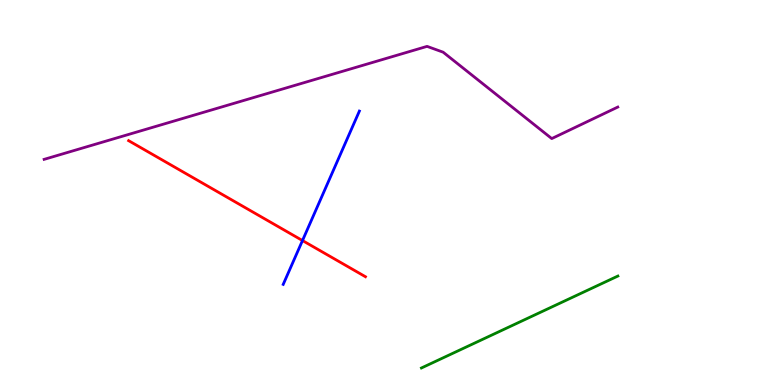[{'lines': ['blue', 'red'], 'intersections': [{'x': 3.9, 'y': 3.75}]}, {'lines': ['green', 'red'], 'intersections': []}, {'lines': ['purple', 'red'], 'intersections': []}, {'lines': ['blue', 'green'], 'intersections': []}, {'lines': ['blue', 'purple'], 'intersections': []}, {'lines': ['green', 'purple'], 'intersections': []}]